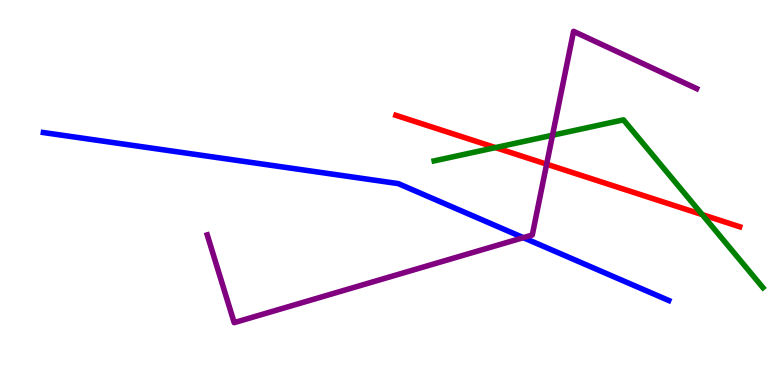[{'lines': ['blue', 'red'], 'intersections': []}, {'lines': ['green', 'red'], 'intersections': [{'x': 6.39, 'y': 6.17}, {'x': 9.06, 'y': 4.43}]}, {'lines': ['purple', 'red'], 'intersections': [{'x': 7.05, 'y': 5.74}]}, {'lines': ['blue', 'green'], 'intersections': []}, {'lines': ['blue', 'purple'], 'intersections': [{'x': 6.75, 'y': 3.83}]}, {'lines': ['green', 'purple'], 'intersections': [{'x': 7.13, 'y': 6.49}]}]